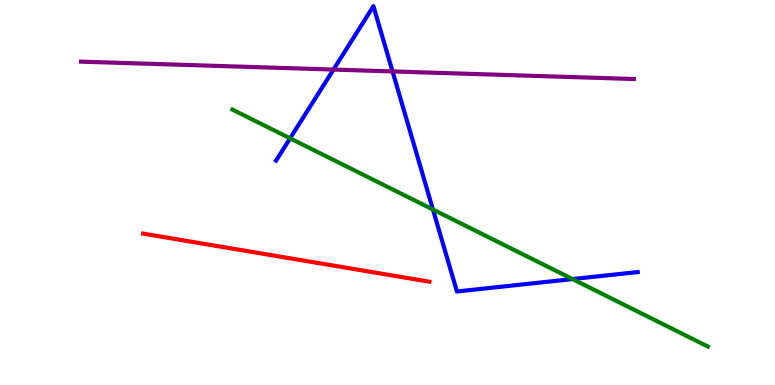[{'lines': ['blue', 'red'], 'intersections': []}, {'lines': ['green', 'red'], 'intersections': []}, {'lines': ['purple', 'red'], 'intersections': []}, {'lines': ['blue', 'green'], 'intersections': [{'x': 3.74, 'y': 6.41}, {'x': 5.59, 'y': 4.56}, {'x': 7.39, 'y': 2.75}]}, {'lines': ['blue', 'purple'], 'intersections': [{'x': 4.3, 'y': 8.19}, {'x': 5.06, 'y': 8.14}]}, {'lines': ['green', 'purple'], 'intersections': []}]